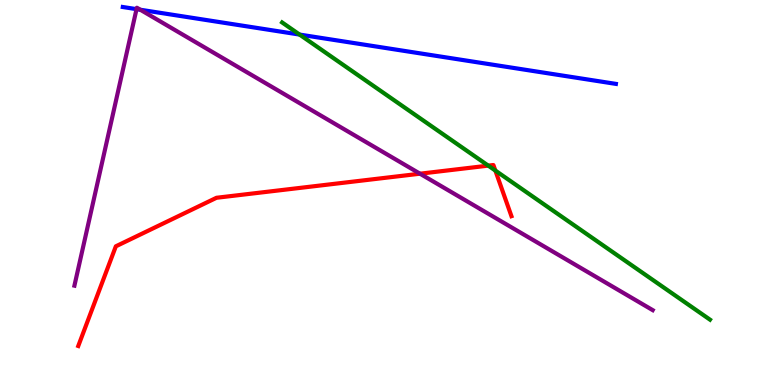[{'lines': ['blue', 'red'], 'intersections': []}, {'lines': ['green', 'red'], 'intersections': [{'x': 6.3, 'y': 5.7}, {'x': 6.39, 'y': 5.57}]}, {'lines': ['purple', 'red'], 'intersections': [{'x': 5.42, 'y': 5.49}]}, {'lines': ['blue', 'green'], 'intersections': [{'x': 3.87, 'y': 9.1}]}, {'lines': ['blue', 'purple'], 'intersections': [{'x': 1.76, 'y': 9.76}, {'x': 1.81, 'y': 9.75}]}, {'lines': ['green', 'purple'], 'intersections': []}]